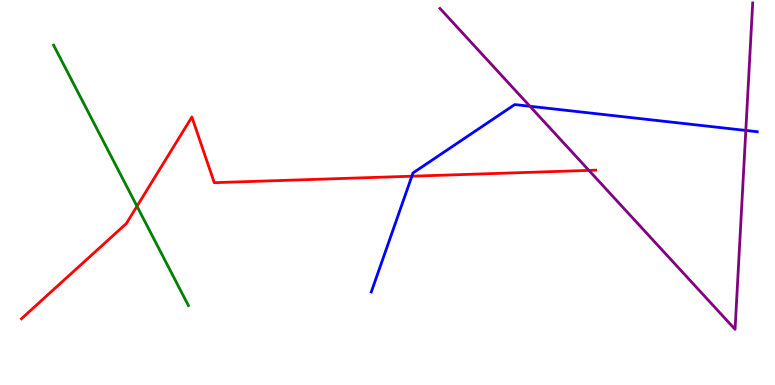[{'lines': ['blue', 'red'], 'intersections': [{'x': 5.31, 'y': 5.42}]}, {'lines': ['green', 'red'], 'intersections': [{'x': 1.77, 'y': 4.64}]}, {'lines': ['purple', 'red'], 'intersections': [{'x': 7.6, 'y': 5.57}]}, {'lines': ['blue', 'green'], 'intersections': []}, {'lines': ['blue', 'purple'], 'intersections': [{'x': 6.84, 'y': 7.24}, {'x': 9.62, 'y': 6.61}]}, {'lines': ['green', 'purple'], 'intersections': []}]